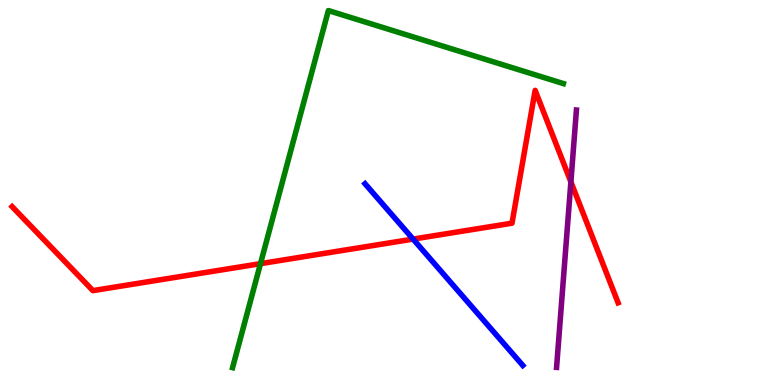[{'lines': ['blue', 'red'], 'intersections': [{'x': 5.33, 'y': 3.79}]}, {'lines': ['green', 'red'], 'intersections': [{'x': 3.36, 'y': 3.15}]}, {'lines': ['purple', 'red'], 'intersections': [{'x': 7.37, 'y': 5.28}]}, {'lines': ['blue', 'green'], 'intersections': []}, {'lines': ['blue', 'purple'], 'intersections': []}, {'lines': ['green', 'purple'], 'intersections': []}]